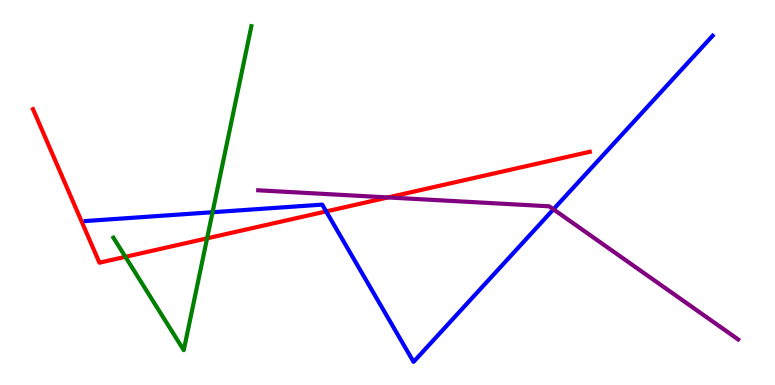[{'lines': ['blue', 'red'], 'intersections': [{'x': 4.21, 'y': 4.51}]}, {'lines': ['green', 'red'], 'intersections': [{'x': 1.62, 'y': 3.33}, {'x': 2.67, 'y': 3.81}]}, {'lines': ['purple', 'red'], 'intersections': [{'x': 5.01, 'y': 4.87}]}, {'lines': ['blue', 'green'], 'intersections': [{'x': 2.74, 'y': 4.49}]}, {'lines': ['blue', 'purple'], 'intersections': [{'x': 7.14, 'y': 4.56}]}, {'lines': ['green', 'purple'], 'intersections': []}]